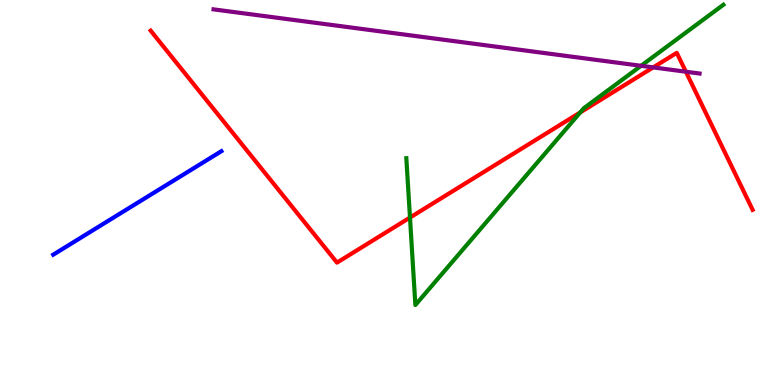[{'lines': ['blue', 'red'], 'intersections': []}, {'lines': ['green', 'red'], 'intersections': [{'x': 5.29, 'y': 4.35}, {'x': 7.49, 'y': 7.08}]}, {'lines': ['purple', 'red'], 'intersections': [{'x': 8.43, 'y': 8.25}, {'x': 8.85, 'y': 8.14}]}, {'lines': ['blue', 'green'], 'intersections': []}, {'lines': ['blue', 'purple'], 'intersections': []}, {'lines': ['green', 'purple'], 'intersections': [{'x': 8.27, 'y': 8.29}]}]